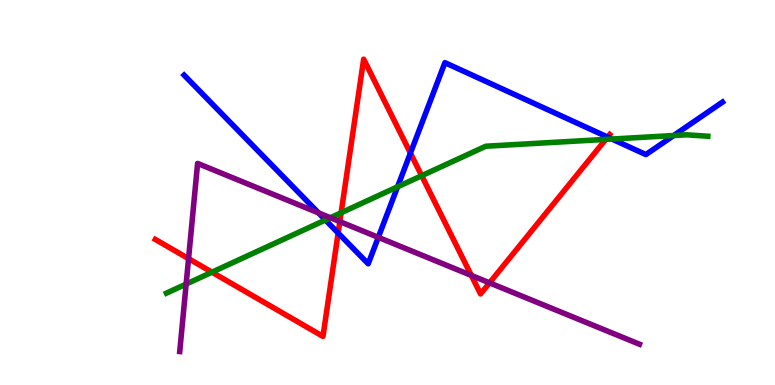[{'lines': ['blue', 'red'], 'intersections': [{'x': 4.36, 'y': 3.95}, {'x': 5.3, 'y': 6.02}, {'x': 7.84, 'y': 6.44}]}, {'lines': ['green', 'red'], 'intersections': [{'x': 2.74, 'y': 2.93}, {'x': 4.4, 'y': 4.47}, {'x': 5.44, 'y': 5.44}, {'x': 7.82, 'y': 6.38}]}, {'lines': ['purple', 'red'], 'intersections': [{'x': 2.43, 'y': 3.28}, {'x': 4.38, 'y': 4.24}, {'x': 6.08, 'y': 2.85}, {'x': 6.32, 'y': 2.65}]}, {'lines': ['blue', 'green'], 'intersections': [{'x': 4.2, 'y': 4.29}, {'x': 5.13, 'y': 5.15}, {'x': 7.9, 'y': 6.39}, {'x': 8.69, 'y': 6.48}]}, {'lines': ['blue', 'purple'], 'intersections': [{'x': 4.11, 'y': 4.47}, {'x': 4.88, 'y': 3.84}]}, {'lines': ['green', 'purple'], 'intersections': [{'x': 2.4, 'y': 2.62}, {'x': 4.26, 'y': 4.34}]}]